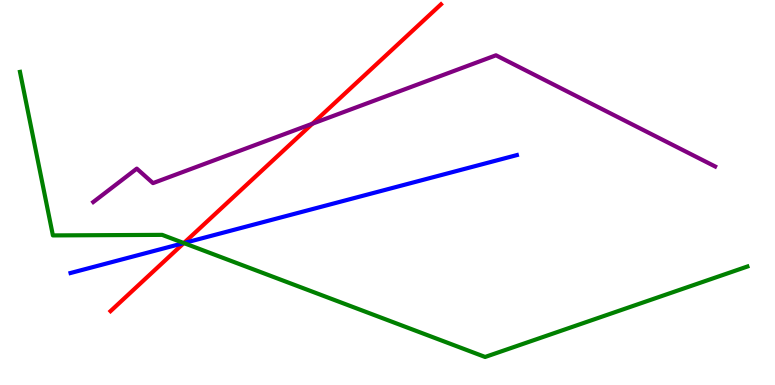[{'lines': ['blue', 'red'], 'intersections': [{'x': 2.37, 'y': 3.69}]}, {'lines': ['green', 'red'], 'intersections': [{'x': 2.37, 'y': 3.69}]}, {'lines': ['purple', 'red'], 'intersections': [{'x': 4.03, 'y': 6.79}]}, {'lines': ['blue', 'green'], 'intersections': [{'x': 2.37, 'y': 3.69}]}, {'lines': ['blue', 'purple'], 'intersections': []}, {'lines': ['green', 'purple'], 'intersections': []}]